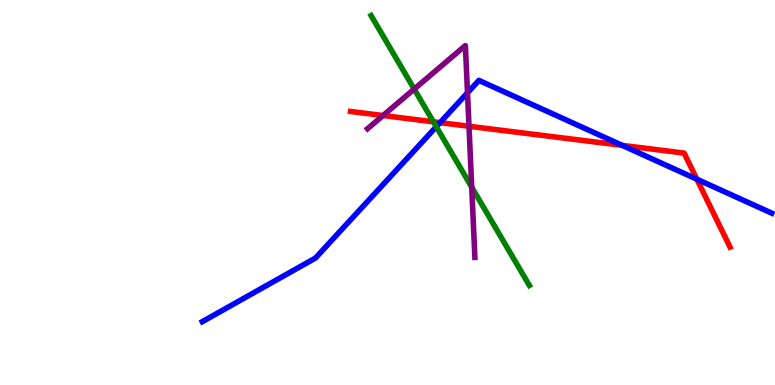[{'lines': ['blue', 'red'], 'intersections': [{'x': 5.68, 'y': 6.81}, {'x': 8.03, 'y': 6.22}, {'x': 8.99, 'y': 5.35}]}, {'lines': ['green', 'red'], 'intersections': [{'x': 5.59, 'y': 6.84}]}, {'lines': ['purple', 'red'], 'intersections': [{'x': 4.94, 'y': 7.0}, {'x': 6.05, 'y': 6.72}]}, {'lines': ['blue', 'green'], 'intersections': [{'x': 5.63, 'y': 6.71}]}, {'lines': ['blue', 'purple'], 'intersections': [{'x': 6.03, 'y': 7.59}]}, {'lines': ['green', 'purple'], 'intersections': [{'x': 5.34, 'y': 7.69}, {'x': 6.09, 'y': 5.14}]}]